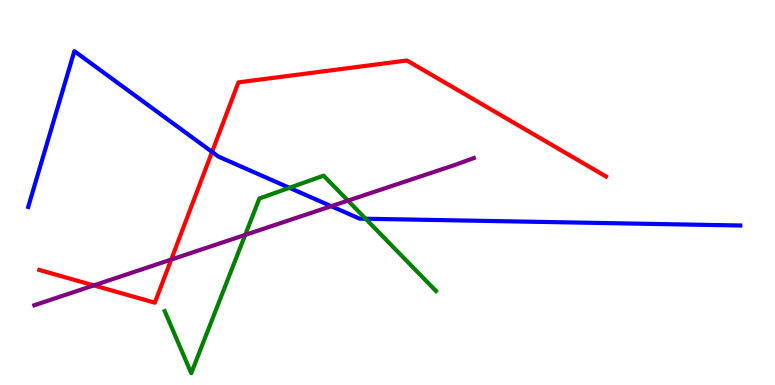[{'lines': ['blue', 'red'], 'intersections': [{'x': 2.74, 'y': 6.05}]}, {'lines': ['green', 'red'], 'intersections': []}, {'lines': ['purple', 'red'], 'intersections': [{'x': 1.21, 'y': 2.59}, {'x': 2.21, 'y': 3.26}]}, {'lines': ['blue', 'green'], 'intersections': [{'x': 3.73, 'y': 5.12}, {'x': 4.72, 'y': 4.32}]}, {'lines': ['blue', 'purple'], 'intersections': [{'x': 4.27, 'y': 4.64}]}, {'lines': ['green', 'purple'], 'intersections': [{'x': 3.16, 'y': 3.9}, {'x': 4.49, 'y': 4.79}]}]